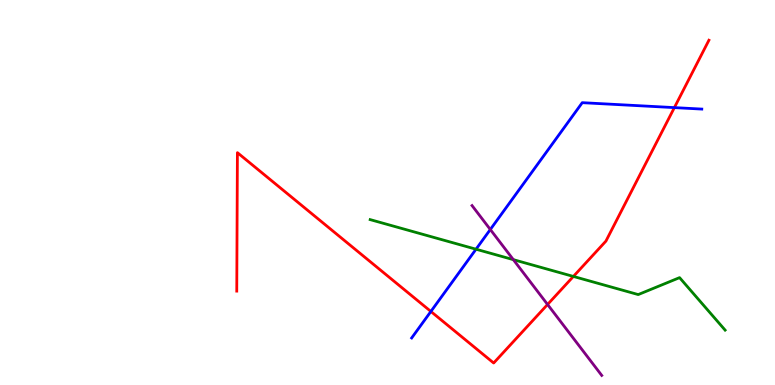[{'lines': ['blue', 'red'], 'intersections': [{'x': 5.56, 'y': 1.91}, {'x': 8.7, 'y': 7.2}]}, {'lines': ['green', 'red'], 'intersections': [{'x': 7.4, 'y': 2.82}]}, {'lines': ['purple', 'red'], 'intersections': [{'x': 7.07, 'y': 2.09}]}, {'lines': ['blue', 'green'], 'intersections': [{'x': 6.14, 'y': 3.53}]}, {'lines': ['blue', 'purple'], 'intersections': [{'x': 6.33, 'y': 4.04}]}, {'lines': ['green', 'purple'], 'intersections': [{'x': 6.62, 'y': 3.26}]}]